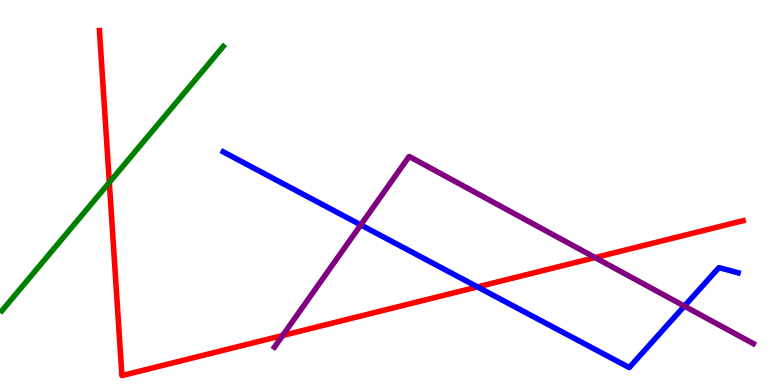[{'lines': ['blue', 'red'], 'intersections': [{'x': 6.16, 'y': 2.55}]}, {'lines': ['green', 'red'], 'intersections': [{'x': 1.41, 'y': 5.26}]}, {'lines': ['purple', 'red'], 'intersections': [{'x': 3.65, 'y': 1.29}, {'x': 7.68, 'y': 3.31}]}, {'lines': ['blue', 'green'], 'intersections': []}, {'lines': ['blue', 'purple'], 'intersections': [{'x': 4.66, 'y': 4.16}, {'x': 8.83, 'y': 2.05}]}, {'lines': ['green', 'purple'], 'intersections': []}]